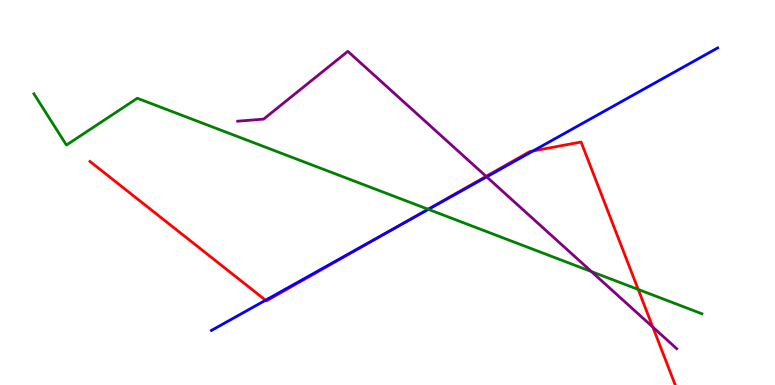[{'lines': ['blue', 'red'], 'intersections': [{'x': 3.43, 'y': 2.2}, {'x': 5.07, 'y': 4.05}, {'x': 6.88, 'y': 6.08}]}, {'lines': ['green', 'red'], 'intersections': [{'x': 5.52, 'y': 4.57}, {'x': 8.24, 'y': 2.48}]}, {'lines': ['purple', 'red'], 'intersections': [{'x': 6.27, 'y': 5.42}, {'x': 8.42, 'y': 1.5}]}, {'lines': ['blue', 'green'], 'intersections': [{'x': 5.53, 'y': 4.56}]}, {'lines': ['blue', 'purple'], 'intersections': [{'x': 6.28, 'y': 5.41}]}, {'lines': ['green', 'purple'], 'intersections': [{'x': 7.63, 'y': 2.95}]}]